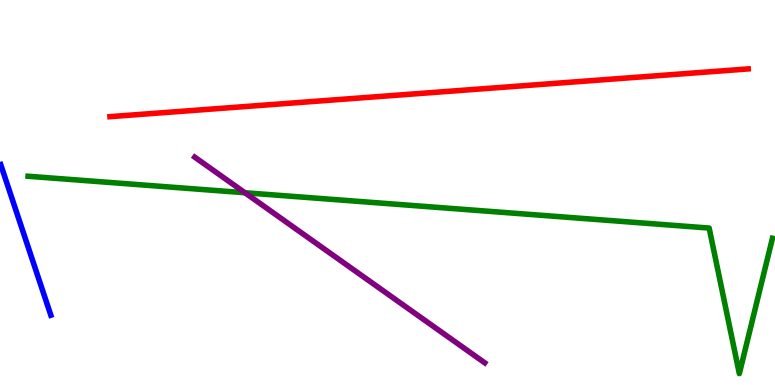[{'lines': ['blue', 'red'], 'intersections': []}, {'lines': ['green', 'red'], 'intersections': []}, {'lines': ['purple', 'red'], 'intersections': []}, {'lines': ['blue', 'green'], 'intersections': []}, {'lines': ['blue', 'purple'], 'intersections': []}, {'lines': ['green', 'purple'], 'intersections': [{'x': 3.16, 'y': 4.99}]}]